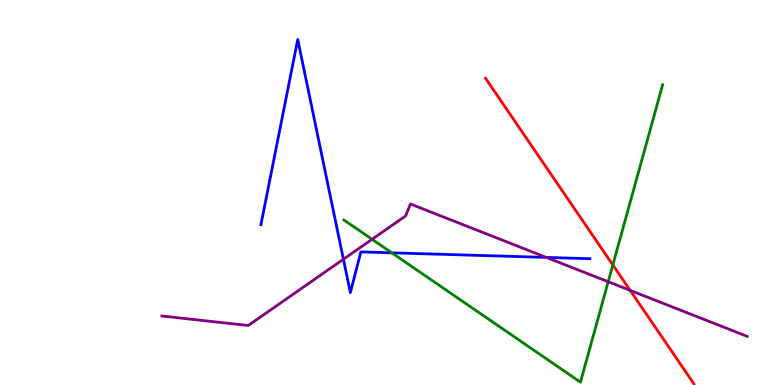[{'lines': ['blue', 'red'], 'intersections': []}, {'lines': ['green', 'red'], 'intersections': [{'x': 7.91, 'y': 3.12}]}, {'lines': ['purple', 'red'], 'intersections': [{'x': 8.13, 'y': 2.46}]}, {'lines': ['blue', 'green'], 'intersections': [{'x': 5.06, 'y': 3.43}]}, {'lines': ['blue', 'purple'], 'intersections': [{'x': 4.43, 'y': 3.27}, {'x': 7.05, 'y': 3.31}]}, {'lines': ['green', 'purple'], 'intersections': [{'x': 4.8, 'y': 3.78}, {'x': 7.85, 'y': 2.68}]}]